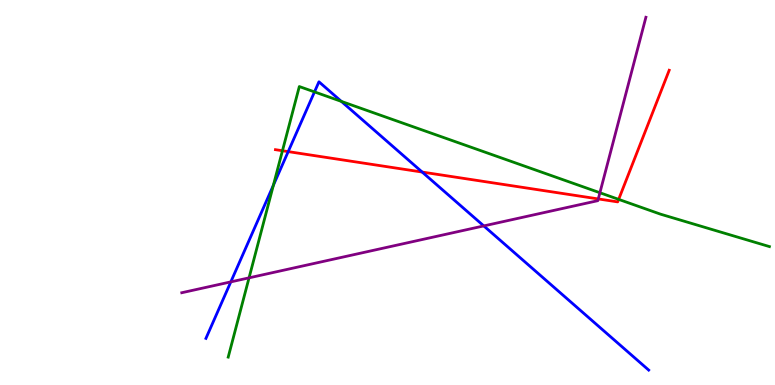[{'lines': ['blue', 'red'], 'intersections': [{'x': 3.72, 'y': 6.06}, {'x': 5.45, 'y': 5.53}]}, {'lines': ['green', 'red'], 'intersections': [{'x': 3.64, 'y': 6.08}, {'x': 7.98, 'y': 4.82}]}, {'lines': ['purple', 'red'], 'intersections': [{'x': 7.72, 'y': 4.83}]}, {'lines': ['blue', 'green'], 'intersections': [{'x': 3.53, 'y': 5.19}, {'x': 4.06, 'y': 7.61}, {'x': 4.4, 'y': 7.37}]}, {'lines': ['blue', 'purple'], 'intersections': [{'x': 2.98, 'y': 2.68}, {'x': 6.24, 'y': 4.13}]}, {'lines': ['green', 'purple'], 'intersections': [{'x': 3.21, 'y': 2.78}, {'x': 7.74, 'y': 4.99}]}]